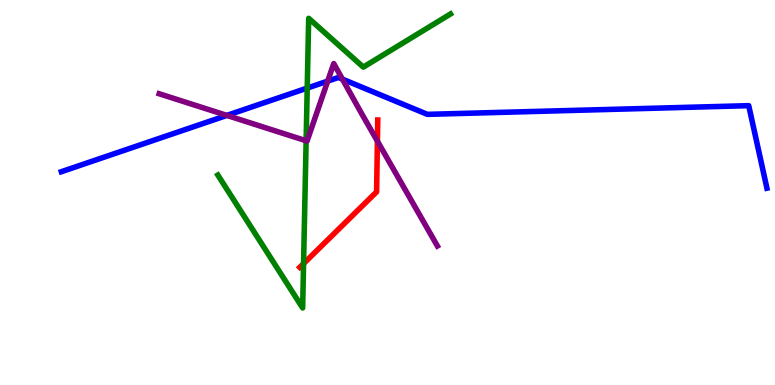[{'lines': ['blue', 'red'], 'intersections': []}, {'lines': ['green', 'red'], 'intersections': [{'x': 3.92, 'y': 3.15}]}, {'lines': ['purple', 'red'], 'intersections': [{'x': 4.87, 'y': 6.33}]}, {'lines': ['blue', 'green'], 'intersections': [{'x': 3.96, 'y': 7.71}]}, {'lines': ['blue', 'purple'], 'intersections': [{'x': 2.93, 'y': 7.0}, {'x': 4.23, 'y': 7.89}, {'x': 4.42, 'y': 7.94}]}, {'lines': ['green', 'purple'], 'intersections': [{'x': 3.95, 'y': 6.34}]}]